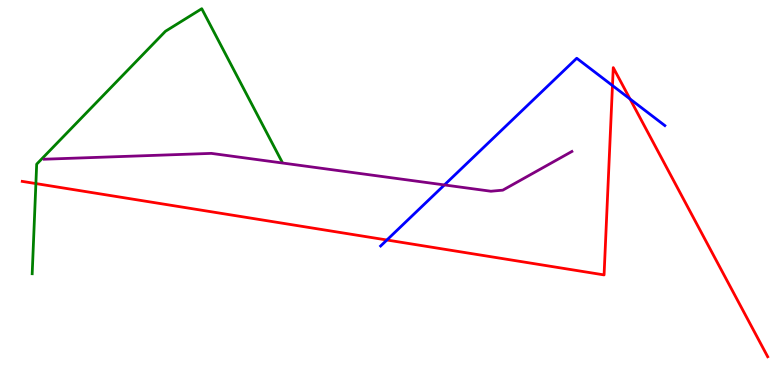[{'lines': ['blue', 'red'], 'intersections': [{'x': 4.99, 'y': 3.77}, {'x': 7.9, 'y': 7.78}, {'x': 8.13, 'y': 7.43}]}, {'lines': ['green', 'red'], 'intersections': [{'x': 0.463, 'y': 5.23}]}, {'lines': ['purple', 'red'], 'intersections': []}, {'lines': ['blue', 'green'], 'intersections': []}, {'lines': ['blue', 'purple'], 'intersections': [{'x': 5.73, 'y': 5.2}]}, {'lines': ['green', 'purple'], 'intersections': []}]